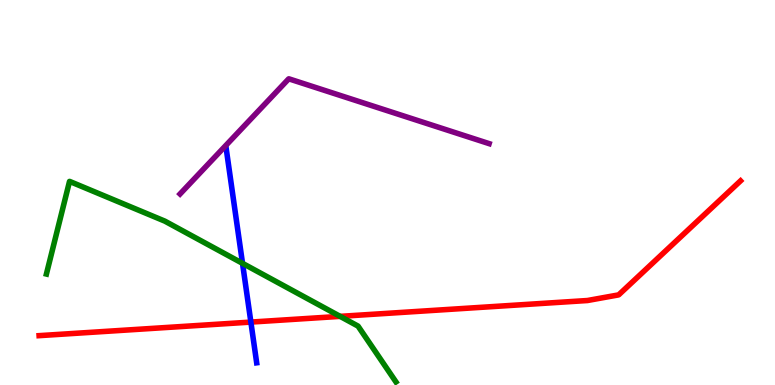[{'lines': ['blue', 'red'], 'intersections': [{'x': 3.24, 'y': 1.63}]}, {'lines': ['green', 'red'], 'intersections': [{'x': 4.39, 'y': 1.78}]}, {'lines': ['purple', 'red'], 'intersections': []}, {'lines': ['blue', 'green'], 'intersections': [{'x': 3.13, 'y': 3.16}]}, {'lines': ['blue', 'purple'], 'intersections': []}, {'lines': ['green', 'purple'], 'intersections': []}]